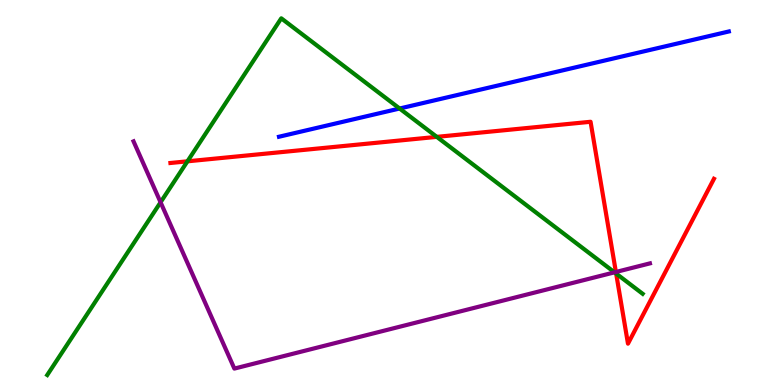[{'lines': ['blue', 'red'], 'intersections': []}, {'lines': ['green', 'red'], 'intersections': [{'x': 2.42, 'y': 5.81}, {'x': 5.64, 'y': 6.45}, {'x': 7.95, 'y': 2.89}]}, {'lines': ['purple', 'red'], 'intersections': [{'x': 7.95, 'y': 2.94}]}, {'lines': ['blue', 'green'], 'intersections': [{'x': 5.16, 'y': 7.18}]}, {'lines': ['blue', 'purple'], 'intersections': []}, {'lines': ['green', 'purple'], 'intersections': [{'x': 2.07, 'y': 4.75}, {'x': 7.93, 'y': 2.93}]}]